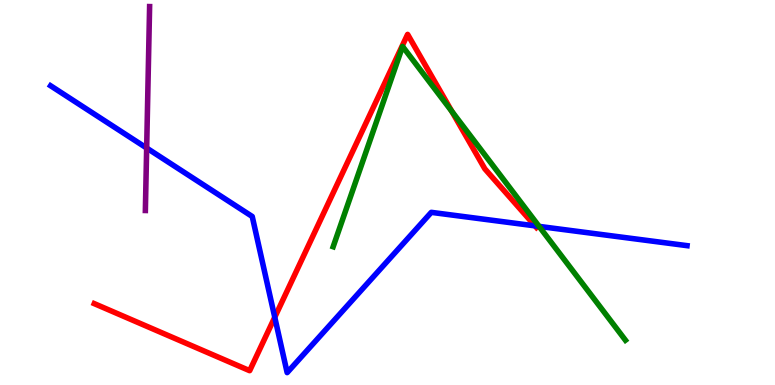[{'lines': ['blue', 'red'], 'intersections': [{'x': 3.55, 'y': 1.76}, {'x': 6.9, 'y': 4.13}]}, {'lines': ['green', 'red'], 'intersections': [{'x': 5.83, 'y': 7.11}]}, {'lines': ['purple', 'red'], 'intersections': []}, {'lines': ['blue', 'green'], 'intersections': [{'x': 6.96, 'y': 4.12}]}, {'lines': ['blue', 'purple'], 'intersections': [{'x': 1.89, 'y': 6.15}]}, {'lines': ['green', 'purple'], 'intersections': []}]